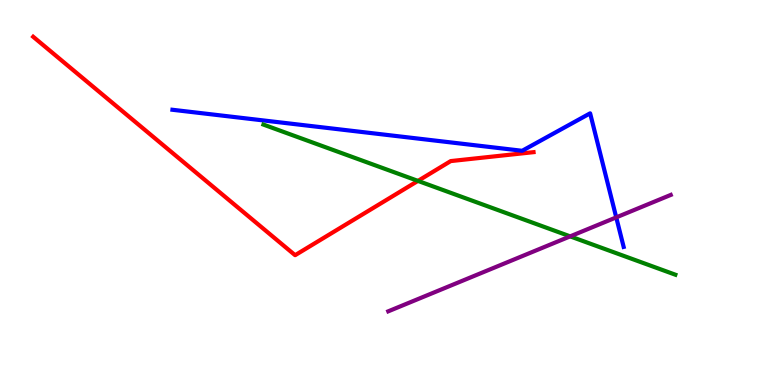[{'lines': ['blue', 'red'], 'intersections': []}, {'lines': ['green', 'red'], 'intersections': [{'x': 5.39, 'y': 5.3}]}, {'lines': ['purple', 'red'], 'intersections': []}, {'lines': ['blue', 'green'], 'intersections': []}, {'lines': ['blue', 'purple'], 'intersections': [{'x': 7.95, 'y': 4.35}]}, {'lines': ['green', 'purple'], 'intersections': [{'x': 7.36, 'y': 3.86}]}]